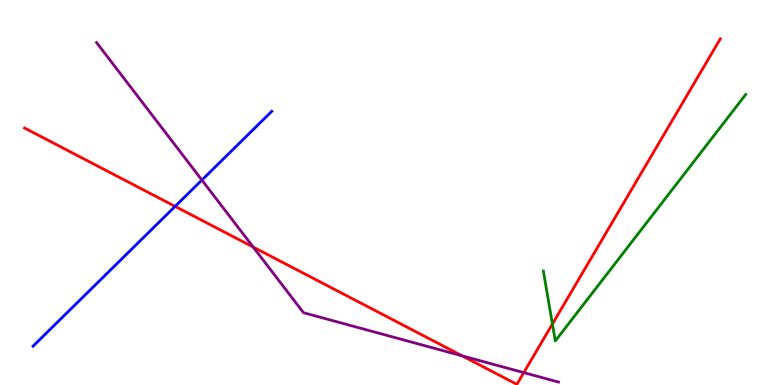[{'lines': ['blue', 'red'], 'intersections': [{'x': 2.26, 'y': 4.64}]}, {'lines': ['green', 'red'], 'intersections': [{'x': 7.13, 'y': 1.58}]}, {'lines': ['purple', 'red'], 'intersections': [{'x': 3.27, 'y': 3.58}, {'x': 5.96, 'y': 0.757}, {'x': 6.76, 'y': 0.322}]}, {'lines': ['blue', 'green'], 'intersections': []}, {'lines': ['blue', 'purple'], 'intersections': [{'x': 2.61, 'y': 5.32}]}, {'lines': ['green', 'purple'], 'intersections': []}]